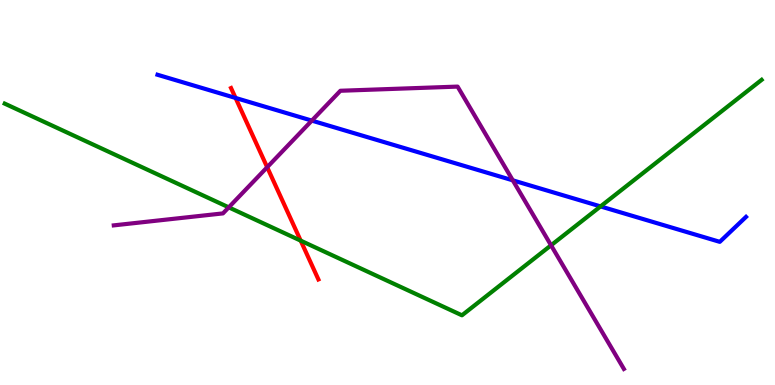[{'lines': ['blue', 'red'], 'intersections': [{'x': 3.04, 'y': 7.46}]}, {'lines': ['green', 'red'], 'intersections': [{'x': 3.88, 'y': 3.75}]}, {'lines': ['purple', 'red'], 'intersections': [{'x': 3.45, 'y': 5.66}]}, {'lines': ['blue', 'green'], 'intersections': [{'x': 7.75, 'y': 4.64}]}, {'lines': ['blue', 'purple'], 'intersections': [{'x': 4.02, 'y': 6.87}, {'x': 6.62, 'y': 5.32}]}, {'lines': ['green', 'purple'], 'intersections': [{'x': 2.95, 'y': 4.61}, {'x': 7.11, 'y': 3.63}]}]